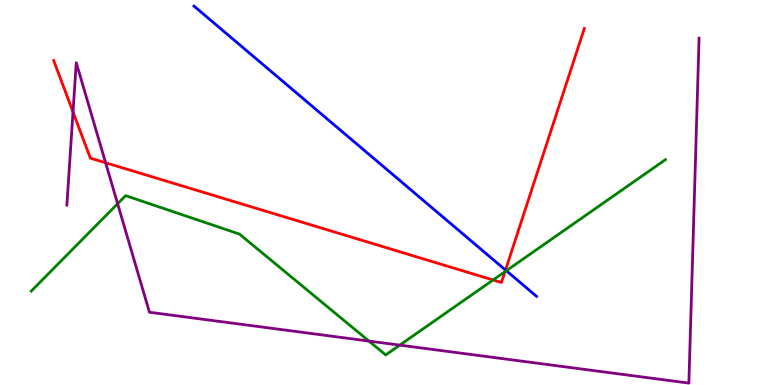[{'lines': ['blue', 'red'], 'intersections': [{'x': 6.52, 'y': 2.99}]}, {'lines': ['green', 'red'], 'intersections': [{'x': 6.36, 'y': 2.73}, {'x': 6.52, 'y': 2.94}]}, {'lines': ['purple', 'red'], 'intersections': [{'x': 0.942, 'y': 7.09}, {'x': 1.36, 'y': 5.77}]}, {'lines': ['blue', 'green'], 'intersections': [{'x': 6.53, 'y': 2.97}]}, {'lines': ['blue', 'purple'], 'intersections': []}, {'lines': ['green', 'purple'], 'intersections': [{'x': 1.52, 'y': 4.71}, {'x': 4.76, 'y': 1.14}, {'x': 5.16, 'y': 1.04}]}]